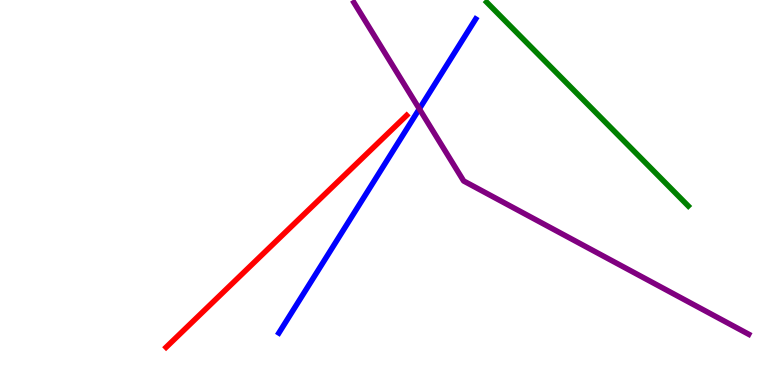[{'lines': ['blue', 'red'], 'intersections': []}, {'lines': ['green', 'red'], 'intersections': []}, {'lines': ['purple', 'red'], 'intersections': []}, {'lines': ['blue', 'green'], 'intersections': []}, {'lines': ['blue', 'purple'], 'intersections': [{'x': 5.41, 'y': 7.17}]}, {'lines': ['green', 'purple'], 'intersections': []}]